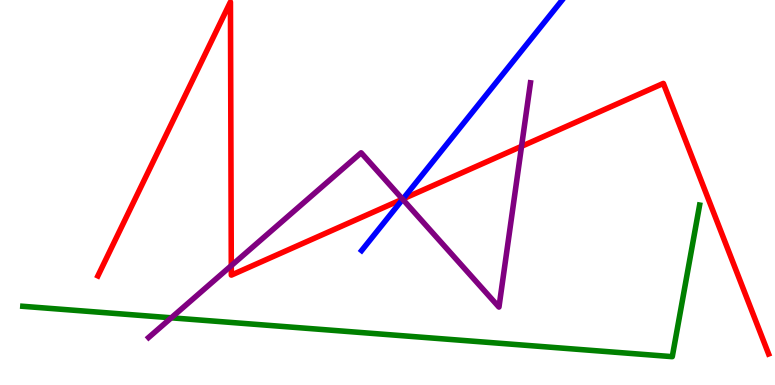[{'lines': ['blue', 'red'], 'intersections': [{'x': 5.2, 'y': 4.83}]}, {'lines': ['green', 'red'], 'intersections': []}, {'lines': ['purple', 'red'], 'intersections': [{'x': 2.98, 'y': 3.1}, {'x': 5.19, 'y': 4.83}, {'x': 6.73, 'y': 6.2}]}, {'lines': ['blue', 'green'], 'intersections': []}, {'lines': ['blue', 'purple'], 'intersections': [{'x': 5.2, 'y': 4.82}]}, {'lines': ['green', 'purple'], 'intersections': [{'x': 2.21, 'y': 1.75}]}]